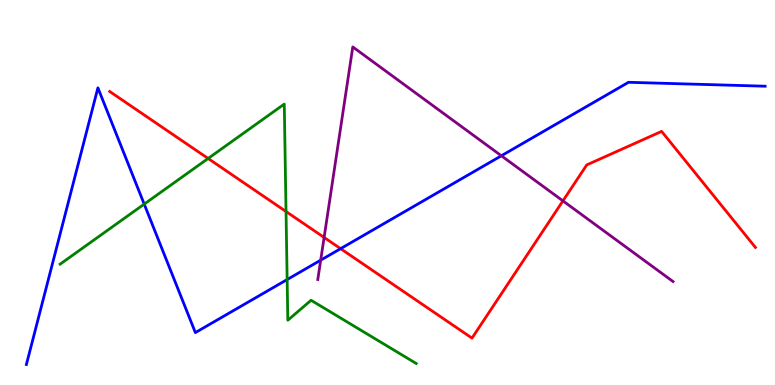[{'lines': ['blue', 'red'], 'intersections': [{'x': 4.39, 'y': 3.54}]}, {'lines': ['green', 'red'], 'intersections': [{'x': 2.69, 'y': 5.88}, {'x': 3.69, 'y': 4.51}]}, {'lines': ['purple', 'red'], 'intersections': [{'x': 4.18, 'y': 3.83}, {'x': 7.26, 'y': 4.78}]}, {'lines': ['blue', 'green'], 'intersections': [{'x': 1.86, 'y': 4.7}, {'x': 3.71, 'y': 2.74}]}, {'lines': ['blue', 'purple'], 'intersections': [{'x': 4.14, 'y': 3.24}, {'x': 6.47, 'y': 5.95}]}, {'lines': ['green', 'purple'], 'intersections': []}]